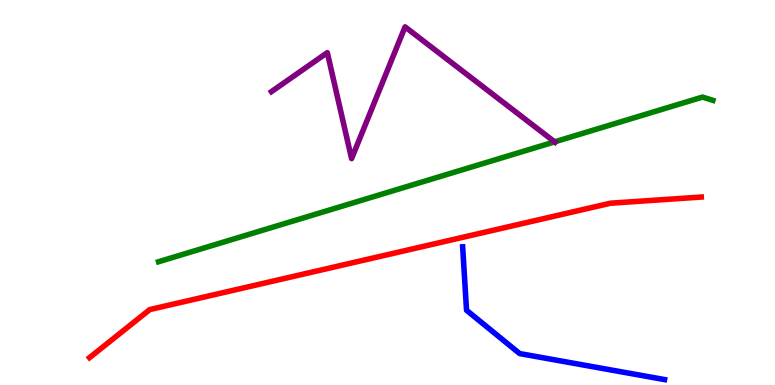[{'lines': ['blue', 'red'], 'intersections': []}, {'lines': ['green', 'red'], 'intersections': []}, {'lines': ['purple', 'red'], 'intersections': []}, {'lines': ['blue', 'green'], 'intersections': []}, {'lines': ['blue', 'purple'], 'intersections': []}, {'lines': ['green', 'purple'], 'intersections': [{'x': 7.16, 'y': 6.32}]}]